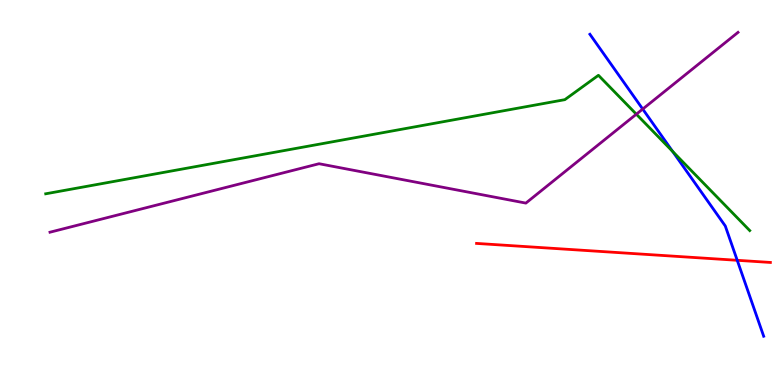[{'lines': ['blue', 'red'], 'intersections': [{'x': 9.51, 'y': 3.24}]}, {'lines': ['green', 'red'], 'intersections': []}, {'lines': ['purple', 'red'], 'intersections': []}, {'lines': ['blue', 'green'], 'intersections': [{'x': 8.68, 'y': 6.06}]}, {'lines': ['blue', 'purple'], 'intersections': [{'x': 8.29, 'y': 7.17}]}, {'lines': ['green', 'purple'], 'intersections': [{'x': 8.21, 'y': 7.03}]}]